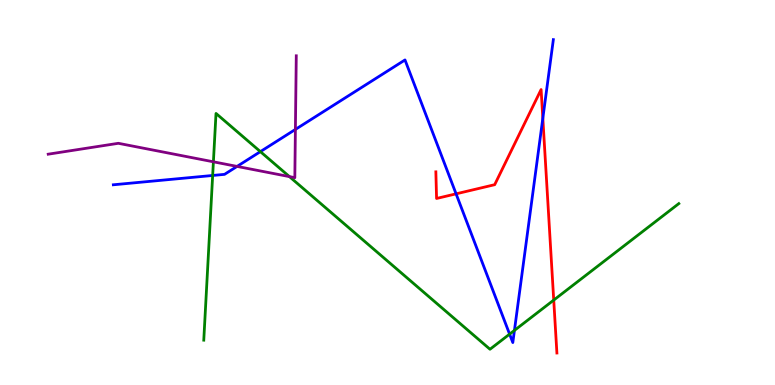[{'lines': ['blue', 'red'], 'intersections': [{'x': 5.88, 'y': 4.97}, {'x': 7.0, 'y': 6.93}]}, {'lines': ['green', 'red'], 'intersections': [{'x': 7.14, 'y': 2.21}]}, {'lines': ['purple', 'red'], 'intersections': []}, {'lines': ['blue', 'green'], 'intersections': [{'x': 2.74, 'y': 5.44}, {'x': 3.36, 'y': 6.06}, {'x': 6.58, 'y': 1.32}, {'x': 6.64, 'y': 1.42}]}, {'lines': ['blue', 'purple'], 'intersections': [{'x': 3.06, 'y': 5.68}, {'x': 3.81, 'y': 6.64}]}, {'lines': ['green', 'purple'], 'intersections': [{'x': 2.75, 'y': 5.8}, {'x': 3.73, 'y': 5.41}]}]